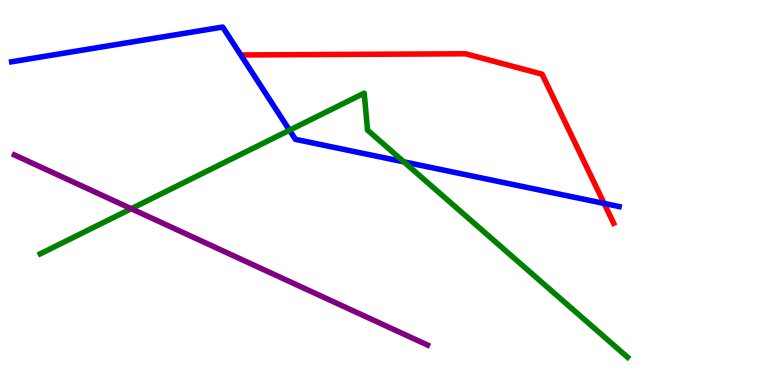[{'lines': ['blue', 'red'], 'intersections': [{'x': 7.8, 'y': 4.72}]}, {'lines': ['green', 'red'], 'intersections': []}, {'lines': ['purple', 'red'], 'intersections': []}, {'lines': ['blue', 'green'], 'intersections': [{'x': 3.74, 'y': 6.62}, {'x': 5.21, 'y': 5.8}]}, {'lines': ['blue', 'purple'], 'intersections': []}, {'lines': ['green', 'purple'], 'intersections': [{'x': 1.69, 'y': 4.58}]}]